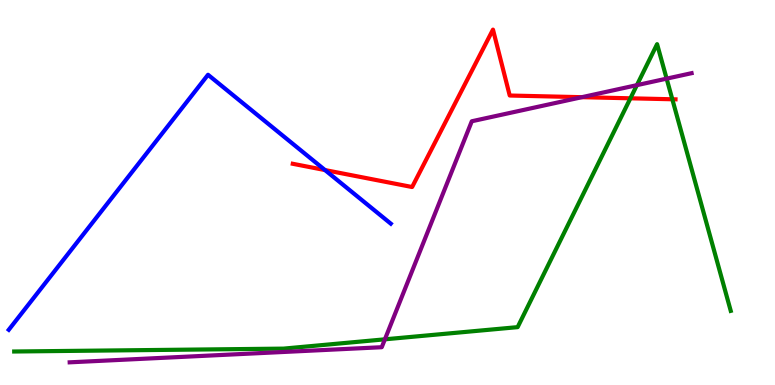[{'lines': ['blue', 'red'], 'intersections': [{'x': 4.19, 'y': 5.58}]}, {'lines': ['green', 'red'], 'intersections': [{'x': 8.13, 'y': 7.45}, {'x': 8.68, 'y': 7.42}]}, {'lines': ['purple', 'red'], 'intersections': [{'x': 7.51, 'y': 7.48}]}, {'lines': ['blue', 'green'], 'intersections': []}, {'lines': ['blue', 'purple'], 'intersections': []}, {'lines': ['green', 'purple'], 'intersections': [{'x': 4.97, 'y': 1.19}, {'x': 8.22, 'y': 7.79}, {'x': 8.6, 'y': 7.96}]}]